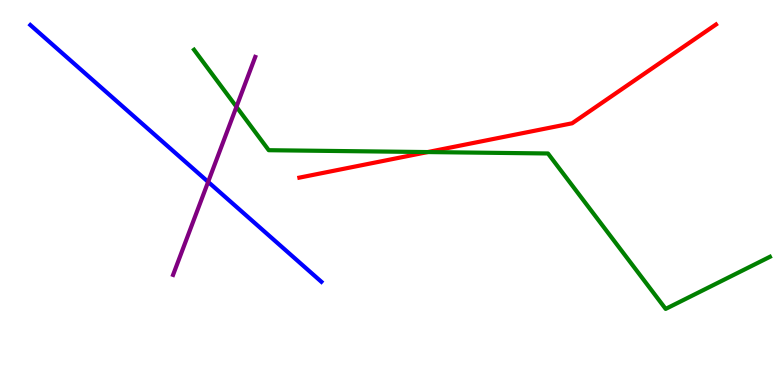[{'lines': ['blue', 'red'], 'intersections': []}, {'lines': ['green', 'red'], 'intersections': [{'x': 5.52, 'y': 6.05}]}, {'lines': ['purple', 'red'], 'intersections': []}, {'lines': ['blue', 'green'], 'intersections': []}, {'lines': ['blue', 'purple'], 'intersections': [{'x': 2.69, 'y': 5.28}]}, {'lines': ['green', 'purple'], 'intersections': [{'x': 3.05, 'y': 7.23}]}]